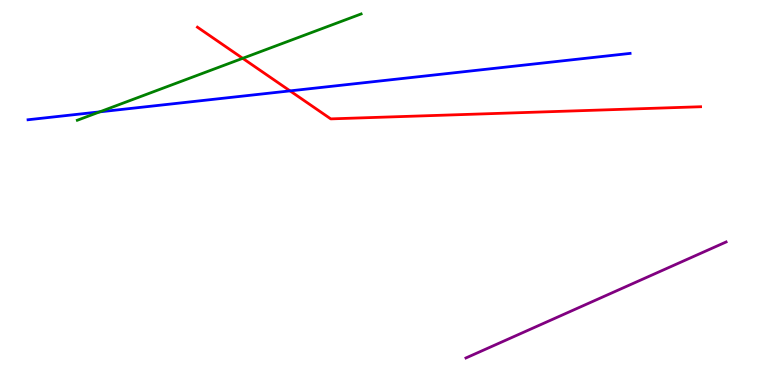[{'lines': ['blue', 'red'], 'intersections': [{'x': 3.74, 'y': 7.64}]}, {'lines': ['green', 'red'], 'intersections': [{'x': 3.13, 'y': 8.49}]}, {'lines': ['purple', 'red'], 'intersections': []}, {'lines': ['blue', 'green'], 'intersections': [{'x': 1.29, 'y': 7.09}]}, {'lines': ['blue', 'purple'], 'intersections': []}, {'lines': ['green', 'purple'], 'intersections': []}]